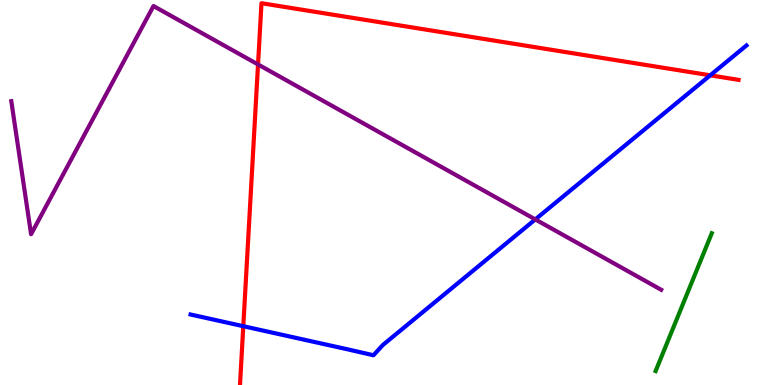[{'lines': ['blue', 'red'], 'intersections': [{'x': 3.14, 'y': 1.53}, {'x': 9.16, 'y': 8.04}]}, {'lines': ['green', 'red'], 'intersections': []}, {'lines': ['purple', 'red'], 'intersections': [{'x': 3.33, 'y': 8.33}]}, {'lines': ['blue', 'green'], 'intersections': []}, {'lines': ['blue', 'purple'], 'intersections': [{'x': 6.91, 'y': 4.3}]}, {'lines': ['green', 'purple'], 'intersections': []}]